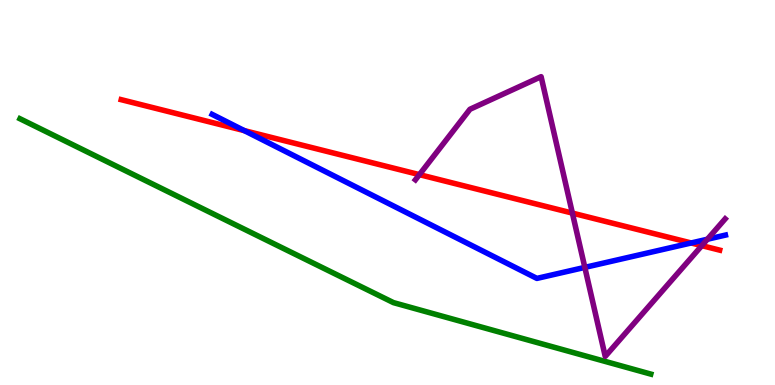[{'lines': ['blue', 'red'], 'intersections': [{'x': 3.15, 'y': 6.61}, {'x': 8.92, 'y': 3.69}]}, {'lines': ['green', 'red'], 'intersections': []}, {'lines': ['purple', 'red'], 'intersections': [{'x': 5.41, 'y': 5.46}, {'x': 7.39, 'y': 4.46}, {'x': 9.06, 'y': 3.62}]}, {'lines': ['blue', 'green'], 'intersections': []}, {'lines': ['blue', 'purple'], 'intersections': [{'x': 7.55, 'y': 3.05}, {'x': 9.13, 'y': 3.79}]}, {'lines': ['green', 'purple'], 'intersections': []}]